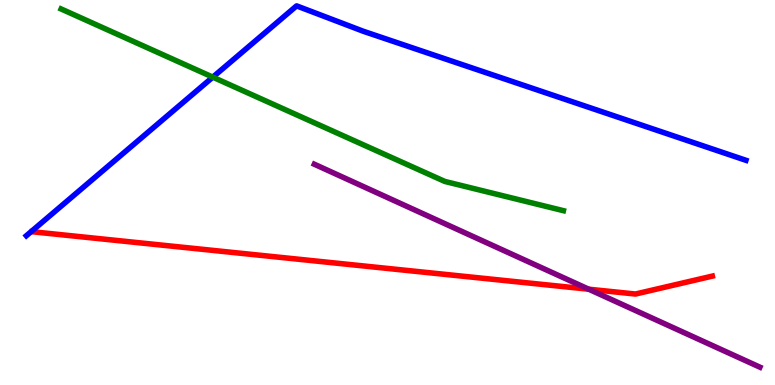[{'lines': ['blue', 'red'], 'intersections': []}, {'lines': ['green', 'red'], 'intersections': []}, {'lines': ['purple', 'red'], 'intersections': [{'x': 7.6, 'y': 2.49}]}, {'lines': ['blue', 'green'], 'intersections': [{'x': 2.75, 'y': 8.0}]}, {'lines': ['blue', 'purple'], 'intersections': []}, {'lines': ['green', 'purple'], 'intersections': []}]